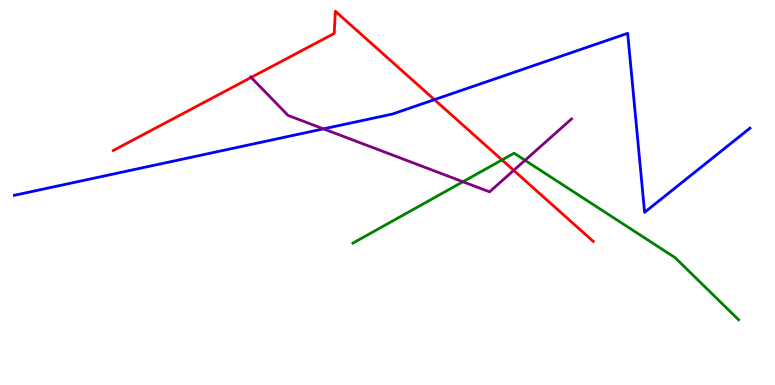[{'lines': ['blue', 'red'], 'intersections': [{'x': 5.61, 'y': 7.41}]}, {'lines': ['green', 'red'], 'intersections': [{'x': 6.48, 'y': 5.85}]}, {'lines': ['purple', 'red'], 'intersections': [{'x': 3.24, 'y': 7.99}, {'x': 6.63, 'y': 5.57}]}, {'lines': ['blue', 'green'], 'intersections': []}, {'lines': ['blue', 'purple'], 'intersections': [{'x': 4.17, 'y': 6.65}]}, {'lines': ['green', 'purple'], 'intersections': [{'x': 5.97, 'y': 5.28}, {'x': 6.77, 'y': 5.84}]}]